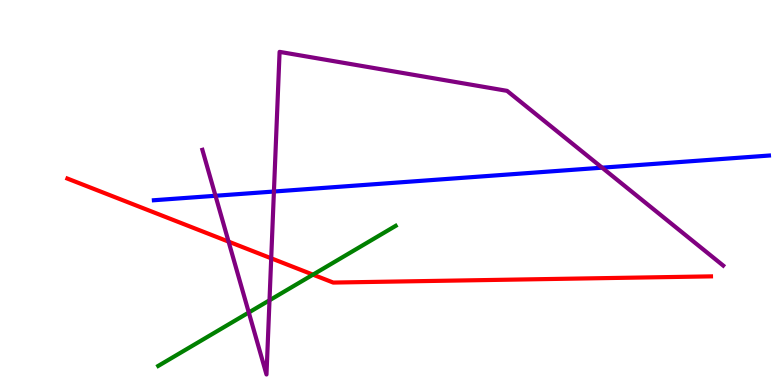[{'lines': ['blue', 'red'], 'intersections': []}, {'lines': ['green', 'red'], 'intersections': [{'x': 4.04, 'y': 2.87}]}, {'lines': ['purple', 'red'], 'intersections': [{'x': 2.95, 'y': 3.72}, {'x': 3.5, 'y': 3.29}]}, {'lines': ['blue', 'green'], 'intersections': []}, {'lines': ['blue', 'purple'], 'intersections': [{'x': 2.78, 'y': 4.92}, {'x': 3.53, 'y': 5.03}, {'x': 7.77, 'y': 5.64}]}, {'lines': ['green', 'purple'], 'intersections': [{'x': 3.21, 'y': 1.88}, {'x': 3.48, 'y': 2.2}]}]